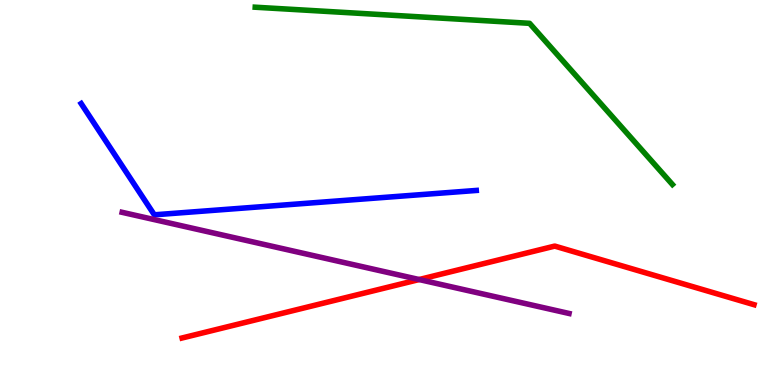[{'lines': ['blue', 'red'], 'intersections': []}, {'lines': ['green', 'red'], 'intersections': []}, {'lines': ['purple', 'red'], 'intersections': [{'x': 5.41, 'y': 2.74}]}, {'lines': ['blue', 'green'], 'intersections': []}, {'lines': ['blue', 'purple'], 'intersections': []}, {'lines': ['green', 'purple'], 'intersections': []}]